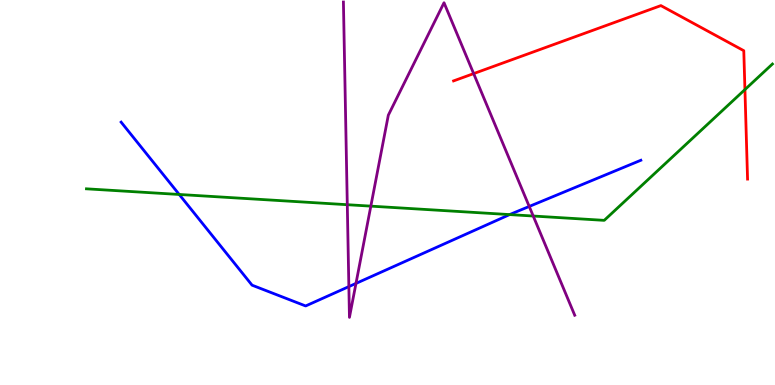[{'lines': ['blue', 'red'], 'intersections': []}, {'lines': ['green', 'red'], 'intersections': [{'x': 9.61, 'y': 7.67}]}, {'lines': ['purple', 'red'], 'intersections': [{'x': 6.11, 'y': 8.09}]}, {'lines': ['blue', 'green'], 'intersections': [{'x': 2.31, 'y': 4.95}, {'x': 6.58, 'y': 4.43}]}, {'lines': ['blue', 'purple'], 'intersections': [{'x': 4.5, 'y': 2.56}, {'x': 4.59, 'y': 2.64}, {'x': 6.83, 'y': 4.64}]}, {'lines': ['green', 'purple'], 'intersections': [{'x': 4.48, 'y': 4.68}, {'x': 4.78, 'y': 4.65}, {'x': 6.88, 'y': 4.39}]}]